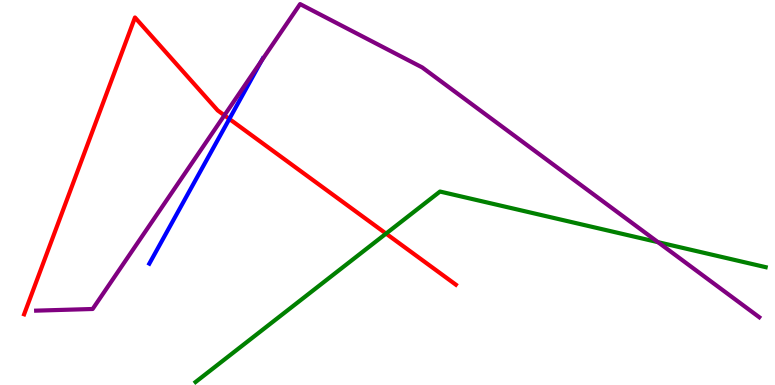[{'lines': ['blue', 'red'], 'intersections': [{'x': 2.96, 'y': 6.91}]}, {'lines': ['green', 'red'], 'intersections': [{'x': 4.98, 'y': 3.93}]}, {'lines': ['purple', 'red'], 'intersections': [{'x': 2.9, 'y': 7.0}]}, {'lines': ['blue', 'green'], 'intersections': []}, {'lines': ['blue', 'purple'], 'intersections': [{'x': 3.37, 'y': 8.42}]}, {'lines': ['green', 'purple'], 'intersections': [{'x': 8.49, 'y': 3.71}]}]